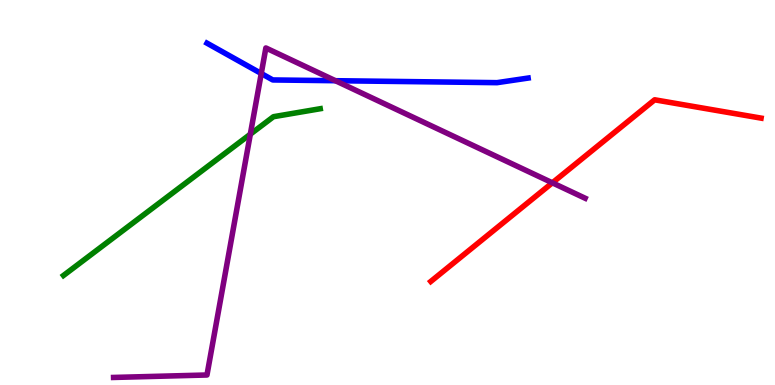[{'lines': ['blue', 'red'], 'intersections': []}, {'lines': ['green', 'red'], 'intersections': []}, {'lines': ['purple', 'red'], 'intersections': [{'x': 7.13, 'y': 5.25}]}, {'lines': ['blue', 'green'], 'intersections': []}, {'lines': ['blue', 'purple'], 'intersections': [{'x': 3.37, 'y': 8.09}, {'x': 4.33, 'y': 7.9}]}, {'lines': ['green', 'purple'], 'intersections': [{'x': 3.23, 'y': 6.51}]}]